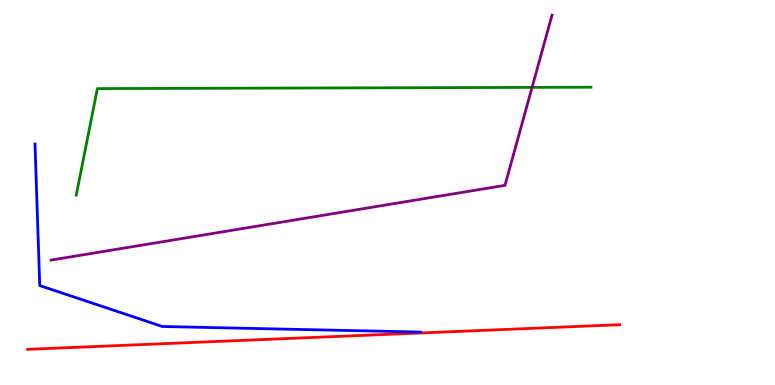[{'lines': ['blue', 'red'], 'intersections': []}, {'lines': ['green', 'red'], 'intersections': []}, {'lines': ['purple', 'red'], 'intersections': []}, {'lines': ['blue', 'green'], 'intersections': []}, {'lines': ['blue', 'purple'], 'intersections': []}, {'lines': ['green', 'purple'], 'intersections': [{'x': 6.87, 'y': 7.73}]}]